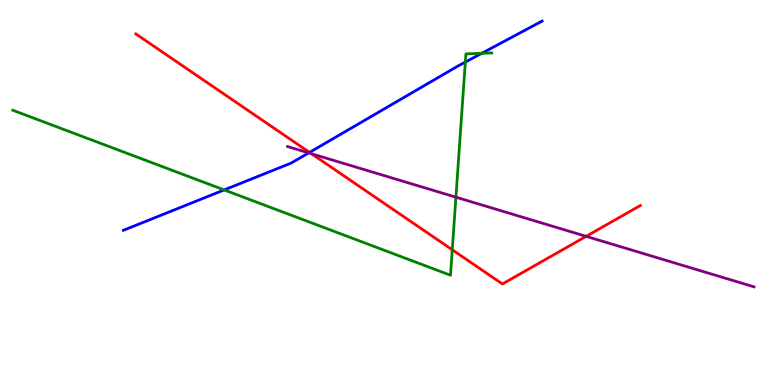[{'lines': ['blue', 'red'], 'intersections': [{'x': 3.99, 'y': 6.04}]}, {'lines': ['green', 'red'], 'intersections': [{'x': 5.84, 'y': 3.51}]}, {'lines': ['purple', 'red'], 'intersections': [{'x': 4.02, 'y': 6.01}, {'x': 7.56, 'y': 3.86}]}, {'lines': ['blue', 'green'], 'intersections': [{'x': 2.89, 'y': 5.07}, {'x': 6.0, 'y': 8.39}, {'x': 6.22, 'y': 8.62}]}, {'lines': ['blue', 'purple'], 'intersections': [{'x': 3.98, 'y': 6.03}]}, {'lines': ['green', 'purple'], 'intersections': [{'x': 5.88, 'y': 4.88}]}]